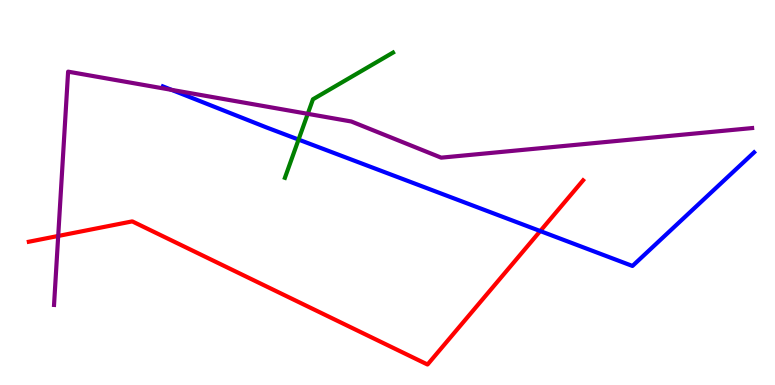[{'lines': ['blue', 'red'], 'intersections': [{'x': 6.97, 'y': 4.0}]}, {'lines': ['green', 'red'], 'intersections': []}, {'lines': ['purple', 'red'], 'intersections': [{'x': 0.751, 'y': 3.87}]}, {'lines': ['blue', 'green'], 'intersections': [{'x': 3.85, 'y': 6.37}]}, {'lines': ['blue', 'purple'], 'intersections': [{'x': 2.21, 'y': 7.67}]}, {'lines': ['green', 'purple'], 'intersections': [{'x': 3.97, 'y': 7.04}]}]